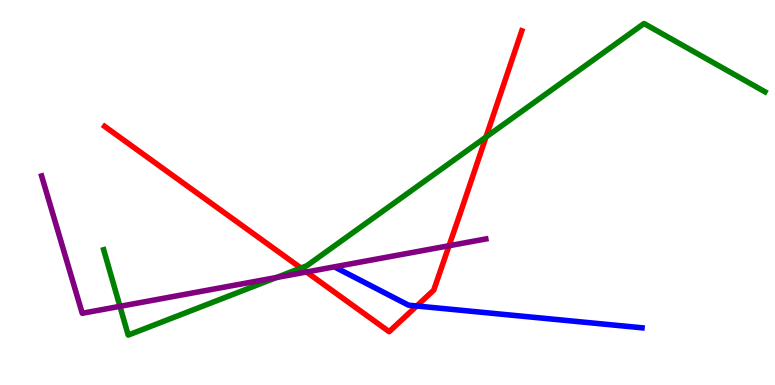[{'lines': ['blue', 'red'], 'intersections': [{'x': 5.38, 'y': 2.05}]}, {'lines': ['green', 'red'], 'intersections': [{'x': 3.88, 'y': 3.04}, {'x': 6.27, 'y': 6.44}]}, {'lines': ['purple', 'red'], 'intersections': [{'x': 3.95, 'y': 2.94}, {'x': 5.79, 'y': 3.62}]}, {'lines': ['blue', 'green'], 'intersections': []}, {'lines': ['blue', 'purple'], 'intersections': []}, {'lines': ['green', 'purple'], 'intersections': [{'x': 1.55, 'y': 2.04}, {'x': 3.57, 'y': 2.79}]}]